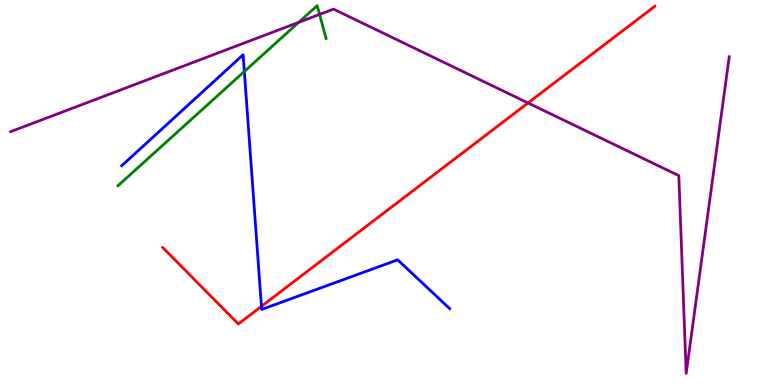[{'lines': ['blue', 'red'], 'intersections': [{'x': 3.37, 'y': 2.04}]}, {'lines': ['green', 'red'], 'intersections': []}, {'lines': ['purple', 'red'], 'intersections': [{'x': 6.81, 'y': 7.33}]}, {'lines': ['blue', 'green'], 'intersections': [{'x': 3.15, 'y': 8.14}]}, {'lines': ['blue', 'purple'], 'intersections': []}, {'lines': ['green', 'purple'], 'intersections': [{'x': 3.85, 'y': 9.42}, {'x': 4.12, 'y': 9.63}]}]